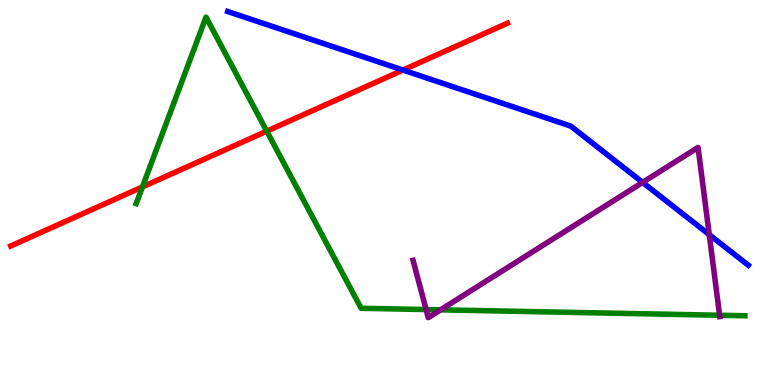[{'lines': ['blue', 'red'], 'intersections': [{'x': 5.2, 'y': 8.18}]}, {'lines': ['green', 'red'], 'intersections': [{'x': 1.84, 'y': 5.15}, {'x': 3.44, 'y': 6.59}]}, {'lines': ['purple', 'red'], 'intersections': []}, {'lines': ['blue', 'green'], 'intersections': []}, {'lines': ['blue', 'purple'], 'intersections': [{'x': 8.29, 'y': 5.26}, {'x': 9.15, 'y': 3.91}]}, {'lines': ['green', 'purple'], 'intersections': [{'x': 5.5, 'y': 1.96}, {'x': 5.69, 'y': 1.95}, {'x': 9.29, 'y': 1.81}]}]